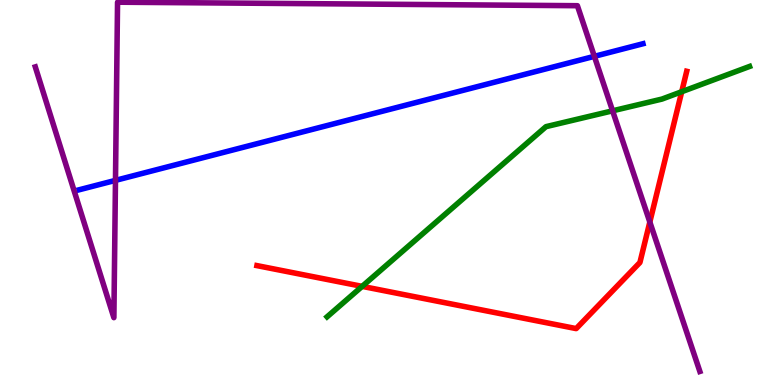[{'lines': ['blue', 'red'], 'intersections': []}, {'lines': ['green', 'red'], 'intersections': [{'x': 4.67, 'y': 2.56}, {'x': 8.8, 'y': 7.62}]}, {'lines': ['purple', 'red'], 'intersections': [{'x': 8.38, 'y': 4.23}]}, {'lines': ['blue', 'green'], 'intersections': []}, {'lines': ['blue', 'purple'], 'intersections': [{'x': 1.49, 'y': 5.32}, {'x': 7.67, 'y': 8.54}]}, {'lines': ['green', 'purple'], 'intersections': [{'x': 7.9, 'y': 7.12}]}]